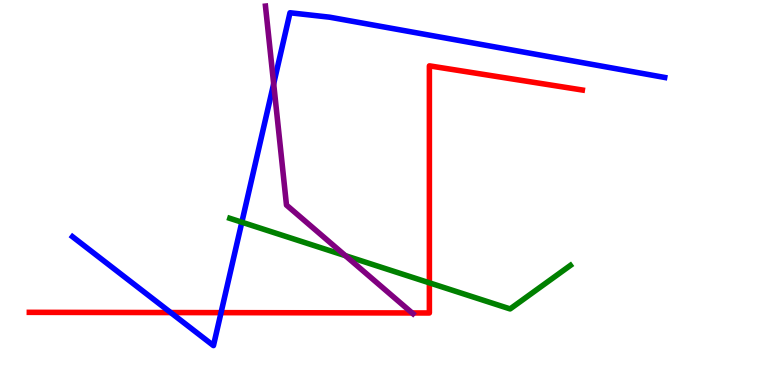[{'lines': ['blue', 'red'], 'intersections': [{'x': 2.2, 'y': 1.88}, {'x': 2.85, 'y': 1.88}]}, {'lines': ['green', 'red'], 'intersections': [{'x': 5.54, 'y': 2.65}]}, {'lines': ['purple', 'red'], 'intersections': [{'x': 5.32, 'y': 1.87}]}, {'lines': ['blue', 'green'], 'intersections': [{'x': 3.12, 'y': 4.23}]}, {'lines': ['blue', 'purple'], 'intersections': [{'x': 3.53, 'y': 7.82}]}, {'lines': ['green', 'purple'], 'intersections': [{'x': 4.46, 'y': 3.36}]}]